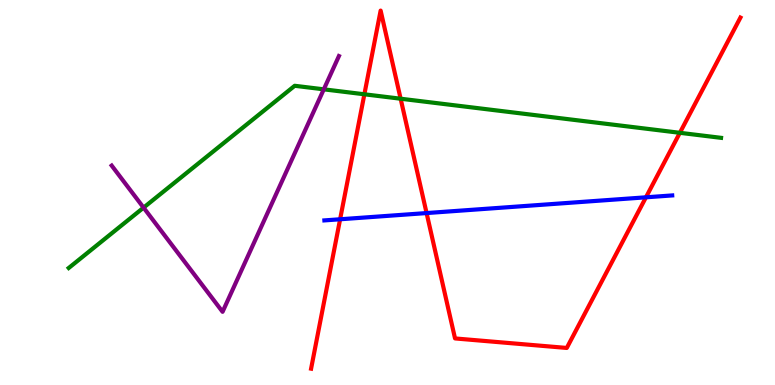[{'lines': ['blue', 'red'], 'intersections': [{'x': 4.39, 'y': 4.3}, {'x': 5.5, 'y': 4.47}, {'x': 8.33, 'y': 4.88}]}, {'lines': ['green', 'red'], 'intersections': [{'x': 4.7, 'y': 7.55}, {'x': 5.17, 'y': 7.44}, {'x': 8.77, 'y': 6.55}]}, {'lines': ['purple', 'red'], 'intersections': []}, {'lines': ['blue', 'green'], 'intersections': []}, {'lines': ['blue', 'purple'], 'intersections': []}, {'lines': ['green', 'purple'], 'intersections': [{'x': 1.85, 'y': 4.61}, {'x': 4.18, 'y': 7.68}]}]